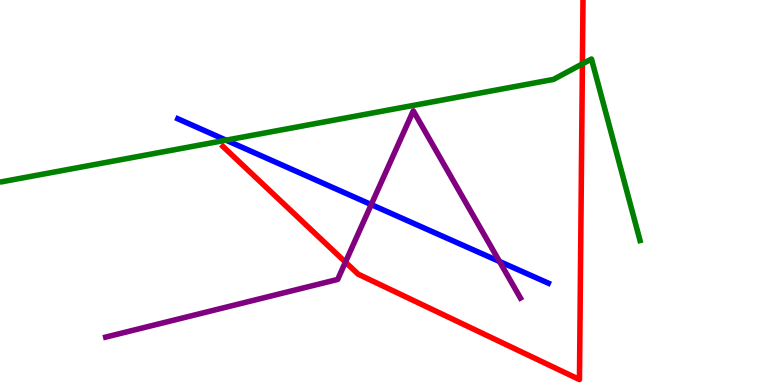[{'lines': ['blue', 'red'], 'intersections': []}, {'lines': ['green', 'red'], 'intersections': [{'x': 7.51, 'y': 8.34}]}, {'lines': ['purple', 'red'], 'intersections': [{'x': 4.46, 'y': 3.19}]}, {'lines': ['blue', 'green'], 'intersections': [{'x': 2.92, 'y': 6.36}]}, {'lines': ['blue', 'purple'], 'intersections': [{'x': 4.79, 'y': 4.69}, {'x': 6.45, 'y': 3.21}]}, {'lines': ['green', 'purple'], 'intersections': []}]